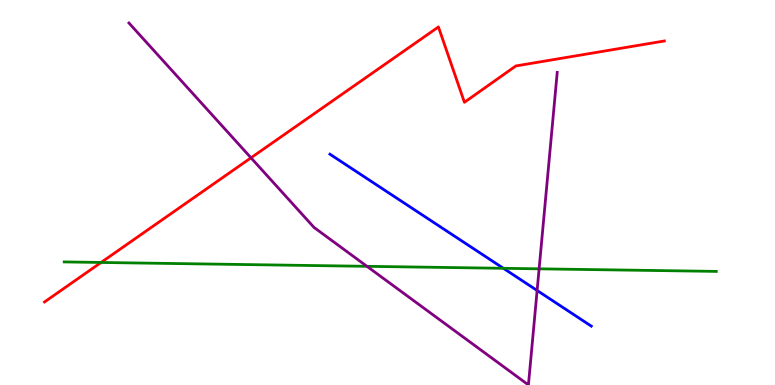[{'lines': ['blue', 'red'], 'intersections': []}, {'lines': ['green', 'red'], 'intersections': [{'x': 1.3, 'y': 3.18}]}, {'lines': ['purple', 'red'], 'intersections': [{'x': 3.24, 'y': 5.9}]}, {'lines': ['blue', 'green'], 'intersections': [{'x': 6.5, 'y': 3.03}]}, {'lines': ['blue', 'purple'], 'intersections': [{'x': 6.93, 'y': 2.46}]}, {'lines': ['green', 'purple'], 'intersections': [{'x': 4.74, 'y': 3.08}, {'x': 6.96, 'y': 3.02}]}]